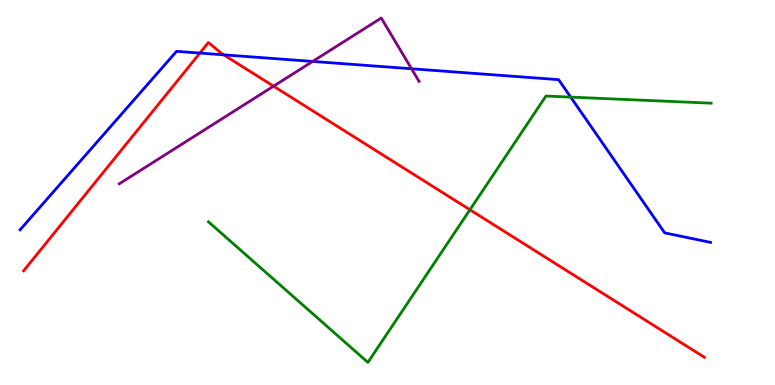[{'lines': ['blue', 'red'], 'intersections': [{'x': 2.58, 'y': 8.62}, {'x': 2.89, 'y': 8.58}]}, {'lines': ['green', 'red'], 'intersections': [{'x': 6.06, 'y': 4.55}]}, {'lines': ['purple', 'red'], 'intersections': [{'x': 3.53, 'y': 7.76}]}, {'lines': ['blue', 'green'], 'intersections': [{'x': 7.36, 'y': 7.48}]}, {'lines': ['blue', 'purple'], 'intersections': [{'x': 4.03, 'y': 8.4}, {'x': 5.31, 'y': 8.21}]}, {'lines': ['green', 'purple'], 'intersections': []}]